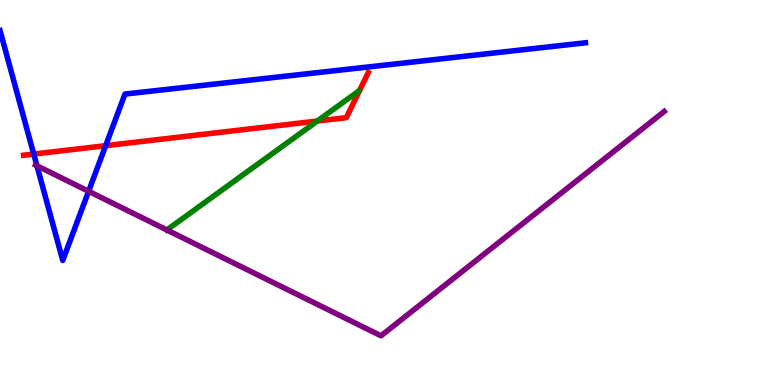[{'lines': ['blue', 'red'], 'intersections': [{'x': 0.435, 'y': 6.0}, {'x': 1.36, 'y': 6.22}]}, {'lines': ['green', 'red'], 'intersections': [{'x': 4.09, 'y': 6.86}]}, {'lines': ['purple', 'red'], 'intersections': []}, {'lines': ['blue', 'green'], 'intersections': []}, {'lines': ['blue', 'purple'], 'intersections': [{'x': 0.476, 'y': 5.69}, {'x': 1.14, 'y': 5.03}]}, {'lines': ['green', 'purple'], 'intersections': [{'x': 2.15, 'y': 4.03}]}]